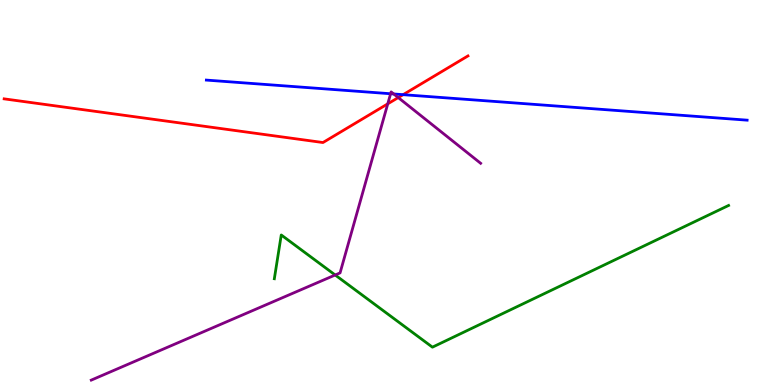[{'lines': ['blue', 'red'], 'intersections': [{'x': 5.2, 'y': 7.54}]}, {'lines': ['green', 'red'], 'intersections': []}, {'lines': ['purple', 'red'], 'intersections': [{'x': 5.0, 'y': 7.3}, {'x': 5.14, 'y': 7.47}]}, {'lines': ['blue', 'green'], 'intersections': []}, {'lines': ['blue', 'purple'], 'intersections': [{'x': 5.04, 'y': 7.57}, {'x': 5.08, 'y': 7.56}]}, {'lines': ['green', 'purple'], 'intersections': [{'x': 4.33, 'y': 2.86}]}]